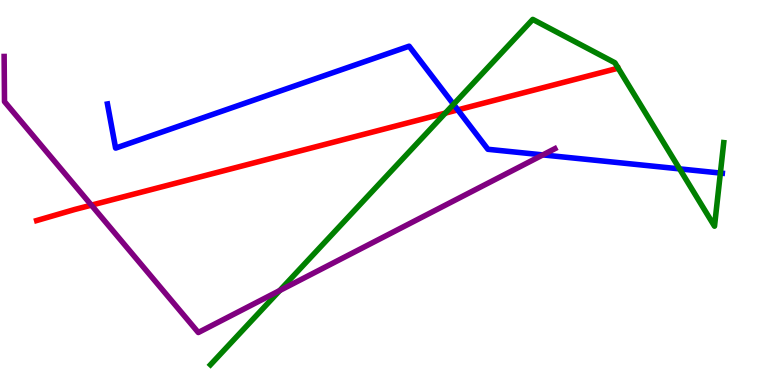[{'lines': ['blue', 'red'], 'intersections': [{'x': 5.91, 'y': 7.15}]}, {'lines': ['green', 'red'], 'intersections': [{'x': 5.75, 'y': 7.06}]}, {'lines': ['purple', 'red'], 'intersections': [{'x': 1.18, 'y': 4.67}]}, {'lines': ['blue', 'green'], 'intersections': [{'x': 5.85, 'y': 7.29}, {'x': 8.77, 'y': 5.61}, {'x': 9.3, 'y': 5.51}]}, {'lines': ['blue', 'purple'], 'intersections': [{'x': 7.0, 'y': 5.98}]}, {'lines': ['green', 'purple'], 'intersections': [{'x': 3.61, 'y': 2.45}]}]